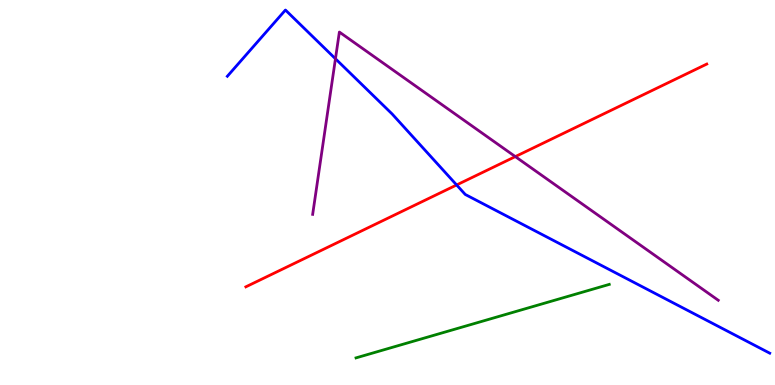[{'lines': ['blue', 'red'], 'intersections': [{'x': 5.89, 'y': 5.2}]}, {'lines': ['green', 'red'], 'intersections': []}, {'lines': ['purple', 'red'], 'intersections': [{'x': 6.65, 'y': 5.93}]}, {'lines': ['blue', 'green'], 'intersections': []}, {'lines': ['blue', 'purple'], 'intersections': [{'x': 4.33, 'y': 8.47}]}, {'lines': ['green', 'purple'], 'intersections': []}]